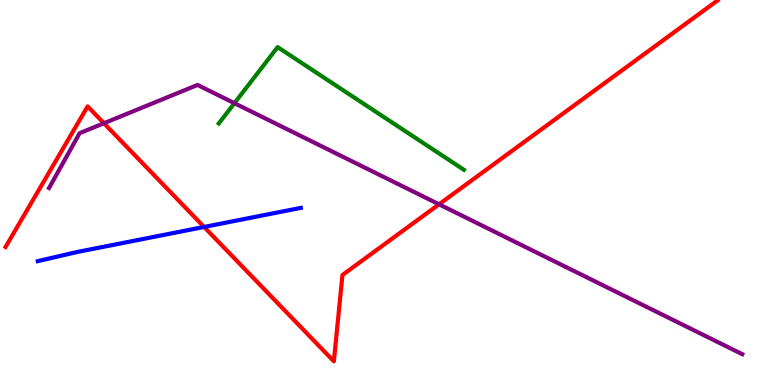[{'lines': ['blue', 'red'], 'intersections': [{'x': 2.63, 'y': 4.11}]}, {'lines': ['green', 'red'], 'intersections': []}, {'lines': ['purple', 'red'], 'intersections': [{'x': 1.34, 'y': 6.8}, {'x': 5.67, 'y': 4.69}]}, {'lines': ['blue', 'green'], 'intersections': []}, {'lines': ['blue', 'purple'], 'intersections': []}, {'lines': ['green', 'purple'], 'intersections': [{'x': 3.02, 'y': 7.32}]}]